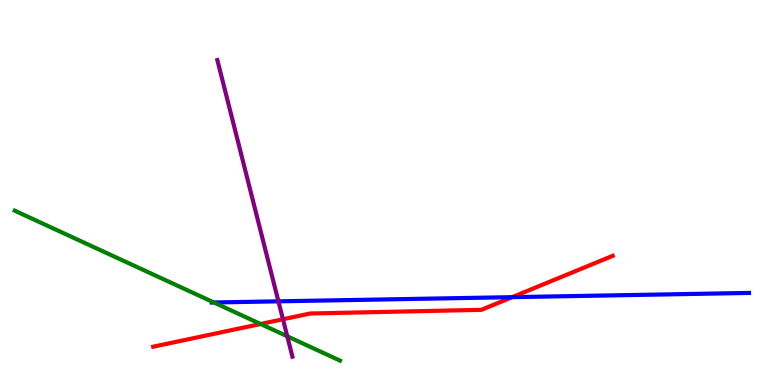[{'lines': ['blue', 'red'], 'intersections': [{'x': 6.61, 'y': 2.28}]}, {'lines': ['green', 'red'], 'intersections': [{'x': 3.36, 'y': 1.58}]}, {'lines': ['purple', 'red'], 'intersections': [{'x': 3.65, 'y': 1.71}]}, {'lines': ['blue', 'green'], 'intersections': [{'x': 2.76, 'y': 2.14}]}, {'lines': ['blue', 'purple'], 'intersections': [{'x': 3.59, 'y': 2.17}]}, {'lines': ['green', 'purple'], 'intersections': [{'x': 3.71, 'y': 1.27}]}]